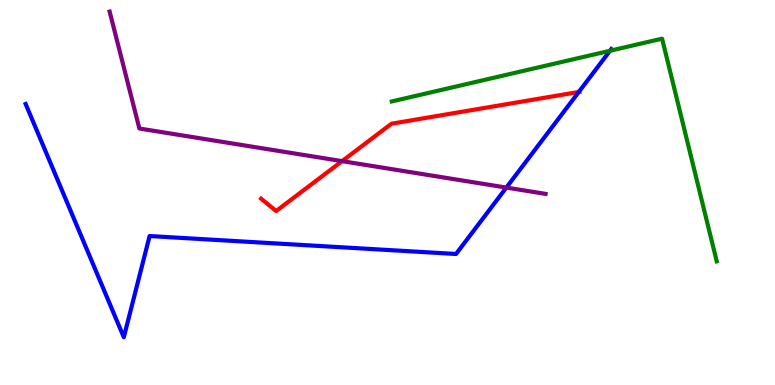[{'lines': ['blue', 'red'], 'intersections': [{'x': 7.47, 'y': 7.61}]}, {'lines': ['green', 'red'], 'intersections': []}, {'lines': ['purple', 'red'], 'intersections': [{'x': 4.41, 'y': 5.81}]}, {'lines': ['blue', 'green'], 'intersections': [{'x': 7.87, 'y': 8.68}]}, {'lines': ['blue', 'purple'], 'intersections': [{'x': 6.53, 'y': 5.13}]}, {'lines': ['green', 'purple'], 'intersections': []}]